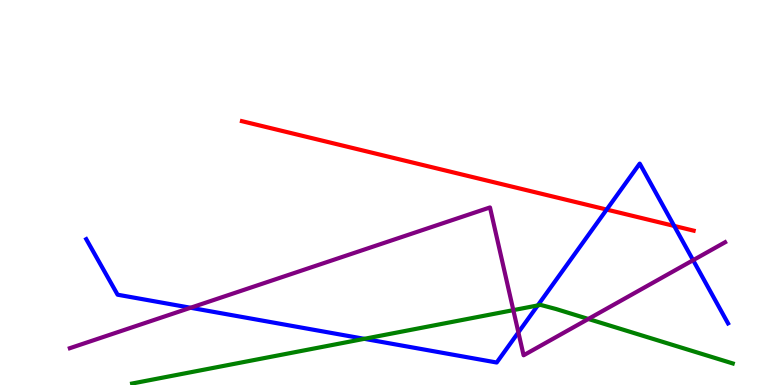[{'lines': ['blue', 'red'], 'intersections': [{'x': 7.83, 'y': 4.56}, {'x': 8.7, 'y': 4.13}]}, {'lines': ['green', 'red'], 'intersections': []}, {'lines': ['purple', 'red'], 'intersections': []}, {'lines': ['blue', 'green'], 'intersections': [{'x': 4.7, 'y': 1.2}, {'x': 6.94, 'y': 2.07}]}, {'lines': ['blue', 'purple'], 'intersections': [{'x': 2.46, 'y': 2.01}, {'x': 6.69, 'y': 1.37}, {'x': 8.94, 'y': 3.24}]}, {'lines': ['green', 'purple'], 'intersections': [{'x': 6.62, 'y': 1.94}, {'x': 7.59, 'y': 1.72}]}]